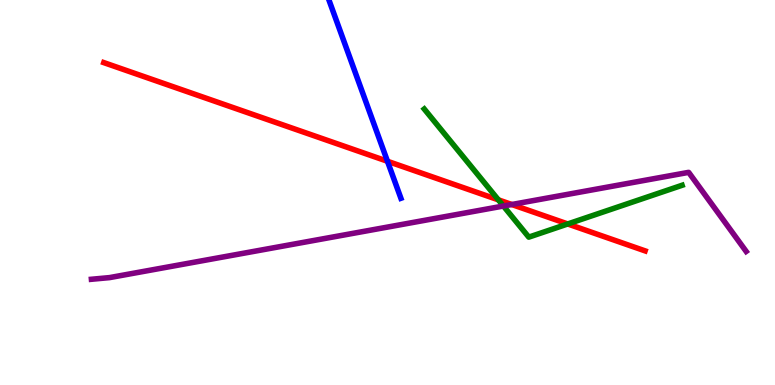[{'lines': ['blue', 'red'], 'intersections': [{'x': 5.0, 'y': 5.81}]}, {'lines': ['green', 'red'], 'intersections': [{'x': 6.43, 'y': 4.81}, {'x': 7.33, 'y': 4.18}]}, {'lines': ['purple', 'red'], 'intersections': [{'x': 6.6, 'y': 4.69}]}, {'lines': ['blue', 'green'], 'intersections': []}, {'lines': ['blue', 'purple'], 'intersections': []}, {'lines': ['green', 'purple'], 'intersections': [{'x': 6.5, 'y': 4.65}]}]